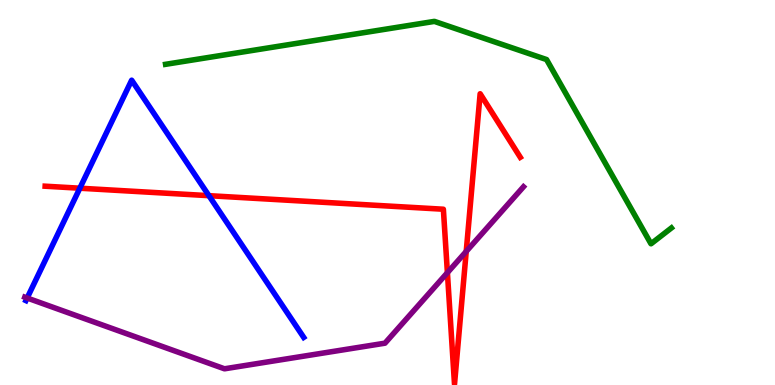[{'lines': ['blue', 'red'], 'intersections': [{'x': 1.03, 'y': 5.11}, {'x': 2.7, 'y': 4.92}]}, {'lines': ['green', 'red'], 'intersections': []}, {'lines': ['purple', 'red'], 'intersections': [{'x': 5.77, 'y': 2.92}, {'x': 6.02, 'y': 3.47}]}, {'lines': ['blue', 'green'], 'intersections': []}, {'lines': ['blue', 'purple'], 'intersections': [{'x': 0.35, 'y': 2.26}]}, {'lines': ['green', 'purple'], 'intersections': []}]